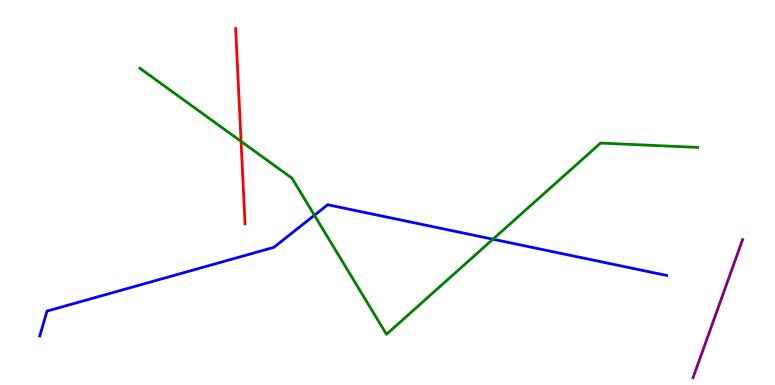[{'lines': ['blue', 'red'], 'intersections': []}, {'lines': ['green', 'red'], 'intersections': [{'x': 3.11, 'y': 6.33}]}, {'lines': ['purple', 'red'], 'intersections': []}, {'lines': ['blue', 'green'], 'intersections': [{'x': 4.06, 'y': 4.41}, {'x': 6.36, 'y': 3.79}]}, {'lines': ['blue', 'purple'], 'intersections': []}, {'lines': ['green', 'purple'], 'intersections': []}]